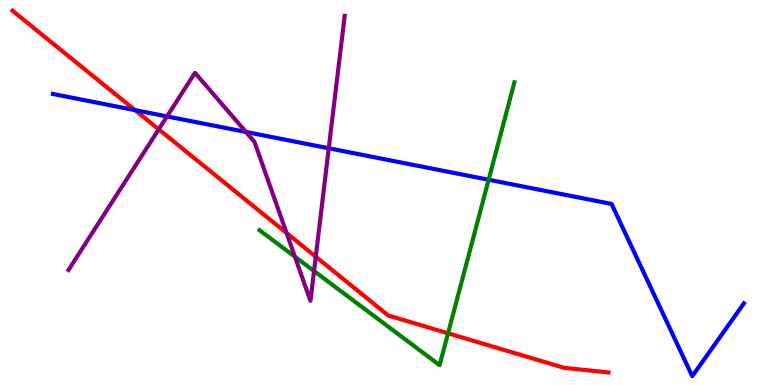[{'lines': ['blue', 'red'], 'intersections': [{'x': 1.74, 'y': 7.14}]}, {'lines': ['green', 'red'], 'intersections': [{'x': 5.78, 'y': 1.34}]}, {'lines': ['purple', 'red'], 'intersections': [{'x': 2.05, 'y': 6.64}, {'x': 3.7, 'y': 3.95}, {'x': 4.07, 'y': 3.33}]}, {'lines': ['blue', 'green'], 'intersections': [{'x': 6.3, 'y': 5.33}]}, {'lines': ['blue', 'purple'], 'intersections': [{'x': 2.15, 'y': 6.98}, {'x': 3.17, 'y': 6.57}, {'x': 4.24, 'y': 6.15}]}, {'lines': ['green', 'purple'], 'intersections': [{'x': 3.81, 'y': 3.33}, {'x': 4.05, 'y': 2.96}]}]